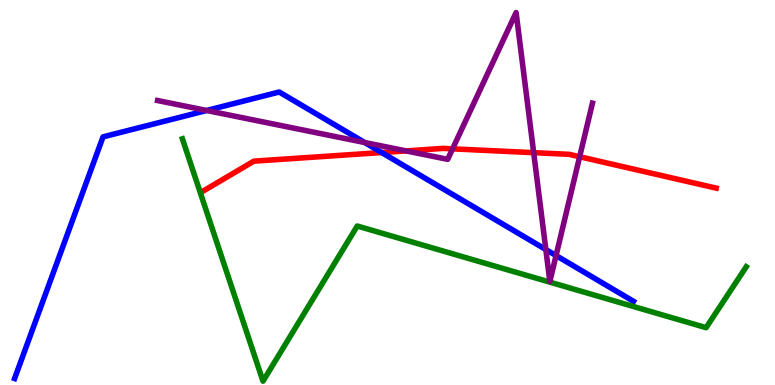[{'lines': ['blue', 'red'], 'intersections': [{'x': 4.92, 'y': 6.04}]}, {'lines': ['green', 'red'], 'intersections': []}, {'lines': ['purple', 'red'], 'intersections': [{'x': 5.24, 'y': 6.08}, {'x': 5.84, 'y': 6.13}, {'x': 6.89, 'y': 6.03}, {'x': 7.48, 'y': 5.93}]}, {'lines': ['blue', 'green'], 'intersections': []}, {'lines': ['blue', 'purple'], 'intersections': [{'x': 2.67, 'y': 7.13}, {'x': 4.71, 'y': 6.3}, {'x': 7.04, 'y': 3.52}, {'x': 7.17, 'y': 3.36}]}, {'lines': ['green', 'purple'], 'intersections': []}]